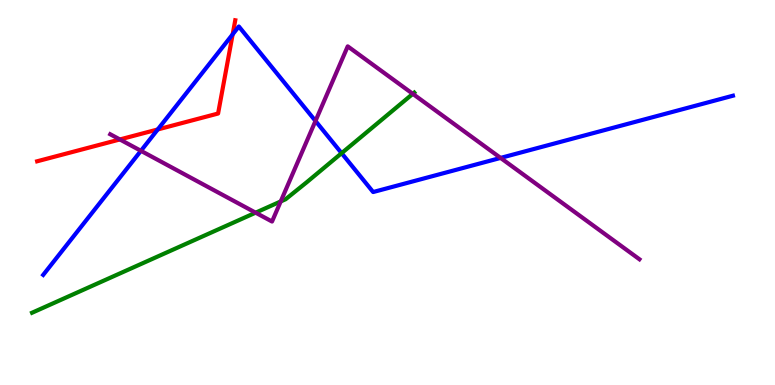[{'lines': ['blue', 'red'], 'intersections': [{'x': 2.04, 'y': 6.64}, {'x': 3.0, 'y': 9.11}]}, {'lines': ['green', 'red'], 'intersections': []}, {'lines': ['purple', 'red'], 'intersections': [{'x': 1.55, 'y': 6.38}]}, {'lines': ['blue', 'green'], 'intersections': [{'x': 4.41, 'y': 6.02}]}, {'lines': ['blue', 'purple'], 'intersections': [{'x': 1.82, 'y': 6.08}, {'x': 4.07, 'y': 6.86}, {'x': 6.46, 'y': 5.9}]}, {'lines': ['green', 'purple'], 'intersections': [{'x': 3.3, 'y': 4.48}, {'x': 3.62, 'y': 4.77}, {'x': 5.33, 'y': 7.56}]}]